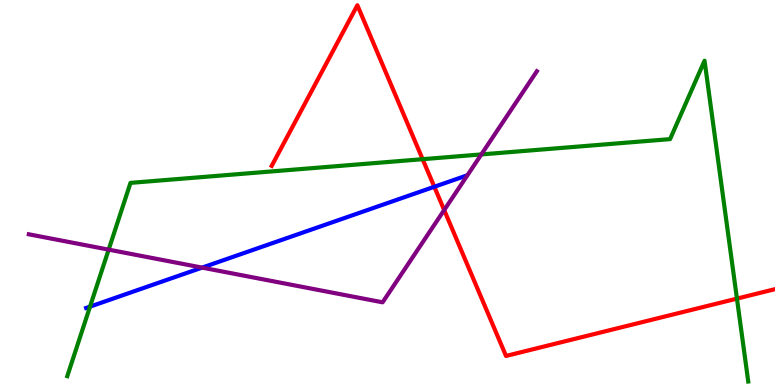[{'lines': ['blue', 'red'], 'intersections': [{'x': 5.6, 'y': 5.15}]}, {'lines': ['green', 'red'], 'intersections': [{'x': 5.45, 'y': 5.87}, {'x': 9.51, 'y': 2.24}]}, {'lines': ['purple', 'red'], 'intersections': [{'x': 5.73, 'y': 4.54}]}, {'lines': ['blue', 'green'], 'intersections': [{'x': 1.16, 'y': 2.04}]}, {'lines': ['blue', 'purple'], 'intersections': [{'x': 2.61, 'y': 3.05}]}, {'lines': ['green', 'purple'], 'intersections': [{'x': 1.4, 'y': 3.52}, {'x': 6.21, 'y': 5.99}]}]